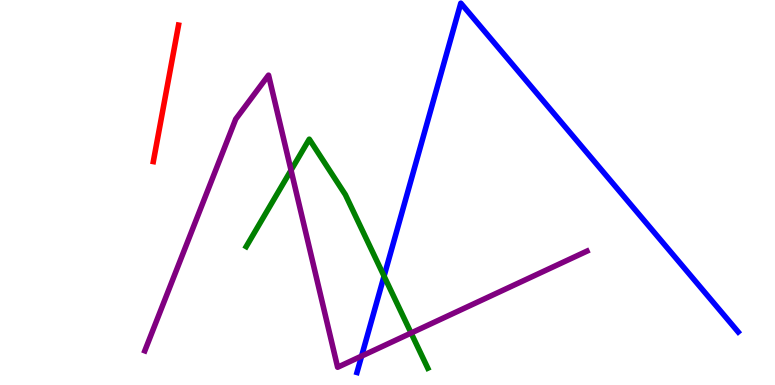[{'lines': ['blue', 'red'], 'intersections': []}, {'lines': ['green', 'red'], 'intersections': []}, {'lines': ['purple', 'red'], 'intersections': []}, {'lines': ['blue', 'green'], 'intersections': [{'x': 4.96, 'y': 2.83}]}, {'lines': ['blue', 'purple'], 'intersections': [{'x': 4.67, 'y': 0.751}]}, {'lines': ['green', 'purple'], 'intersections': [{'x': 3.76, 'y': 5.58}, {'x': 5.3, 'y': 1.35}]}]